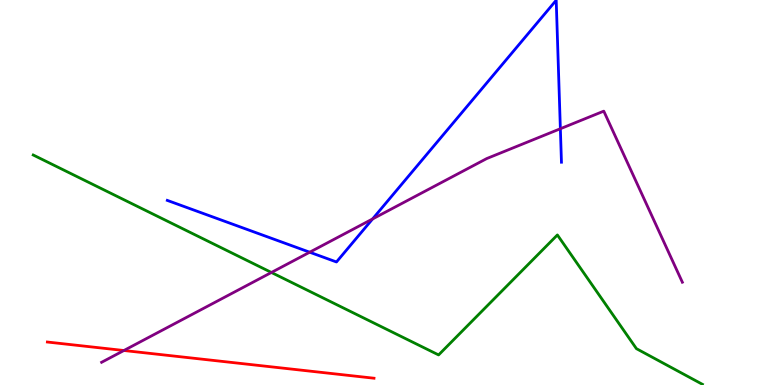[{'lines': ['blue', 'red'], 'intersections': []}, {'lines': ['green', 'red'], 'intersections': []}, {'lines': ['purple', 'red'], 'intersections': [{'x': 1.6, 'y': 0.896}]}, {'lines': ['blue', 'green'], 'intersections': []}, {'lines': ['blue', 'purple'], 'intersections': [{'x': 4.0, 'y': 3.45}, {'x': 4.81, 'y': 4.31}, {'x': 7.23, 'y': 6.66}]}, {'lines': ['green', 'purple'], 'intersections': [{'x': 3.5, 'y': 2.92}]}]